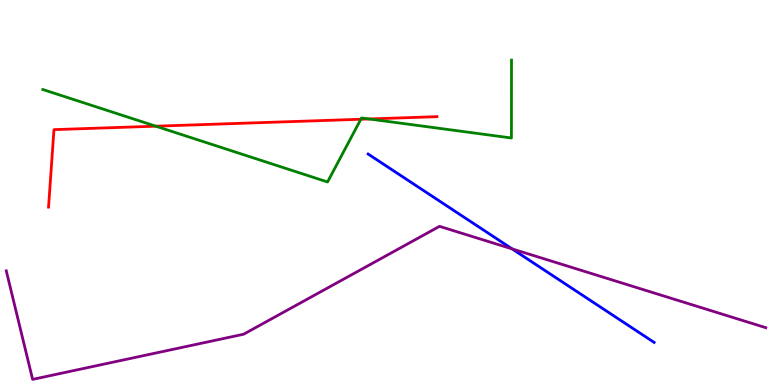[{'lines': ['blue', 'red'], 'intersections': []}, {'lines': ['green', 'red'], 'intersections': [{'x': 2.01, 'y': 6.72}, {'x': 4.66, 'y': 6.9}, {'x': 4.76, 'y': 6.91}]}, {'lines': ['purple', 'red'], 'intersections': []}, {'lines': ['blue', 'green'], 'intersections': []}, {'lines': ['blue', 'purple'], 'intersections': [{'x': 6.61, 'y': 3.54}]}, {'lines': ['green', 'purple'], 'intersections': []}]